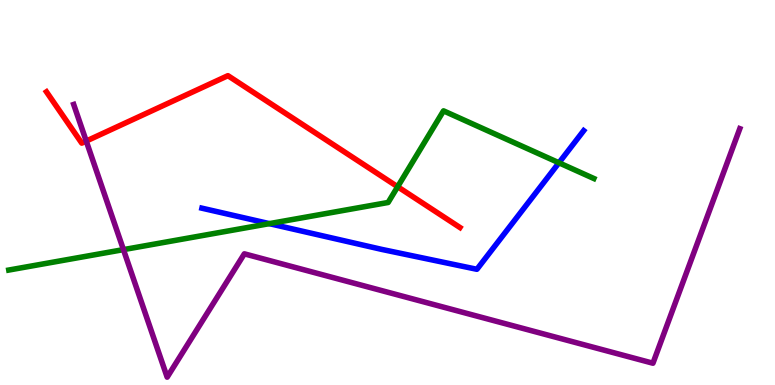[{'lines': ['blue', 'red'], 'intersections': []}, {'lines': ['green', 'red'], 'intersections': [{'x': 5.13, 'y': 5.15}]}, {'lines': ['purple', 'red'], 'intersections': [{'x': 1.11, 'y': 6.34}]}, {'lines': ['blue', 'green'], 'intersections': [{'x': 3.48, 'y': 4.19}, {'x': 7.21, 'y': 5.77}]}, {'lines': ['blue', 'purple'], 'intersections': []}, {'lines': ['green', 'purple'], 'intersections': [{'x': 1.59, 'y': 3.52}]}]